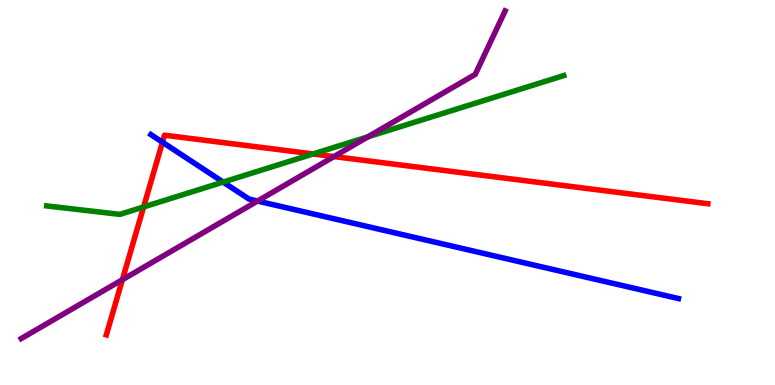[{'lines': ['blue', 'red'], 'intersections': [{'x': 2.1, 'y': 6.31}]}, {'lines': ['green', 'red'], 'intersections': [{'x': 1.85, 'y': 4.62}, {'x': 4.04, 'y': 6.0}]}, {'lines': ['purple', 'red'], 'intersections': [{'x': 1.58, 'y': 2.74}, {'x': 4.31, 'y': 5.93}]}, {'lines': ['blue', 'green'], 'intersections': [{'x': 2.88, 'y': 5.27}]}, {'lines': ['blue', 'purple'], 'intersections': [{'x': 3.32, 'y': 4.78}]}, {'lines': ['green', 'purple'], 'intersections': [{'x': 4.75, 'y': 6.45}]}]